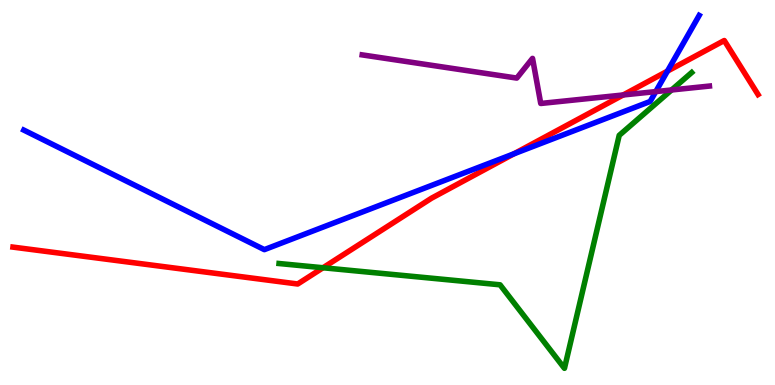[{'lines': ['blue', 'red'], 'intersections': [{'x': 6.63, 'y': 6.01}, {'x': 8.61, 'y': 8.15}]}, {'lines': ['green', 'red'], 'intersections': [{'x': 4.17, 'y': 3.05}]}, {'lines': ['purple', 'red'], 'intersections': [{'x': 8.04, 'y': 7.53}]}, {'lines': ['blue', 'green'], 'intersections': []}, {'lines': ['blue', 'purple'], 'intersections': [{'x': 8.46, 'y': 7.62}]}, {'lines': ['green', 'purple'], 'intersections': [{'x': 8.67, 'y': 7.66}]}]